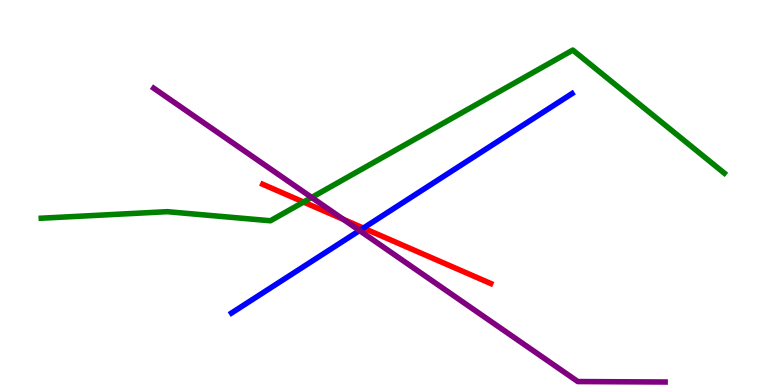[{'lines': ['blue', 'red'], 'intersections': [{'x': 4.69, 'y': 4.08}]}, {'lines': ['green', 'red'], 'intersections': [{'x': 3.92, 'y': 4.75}]}, {'lines': ['purple', 'red'], 'intersections': [{'x': 4.43, 'y': 4.3}]}, {'lines': ['blue', 'green'], 'intersections': []}, {'lines': ['blue', 'purple'], 'intersections': [{'x': 4.64, 'y': 4.01}]}, {'lines': ['green', 'purple'], 'intersections': [{'x': 4.02, 'y': 4.87}]}]